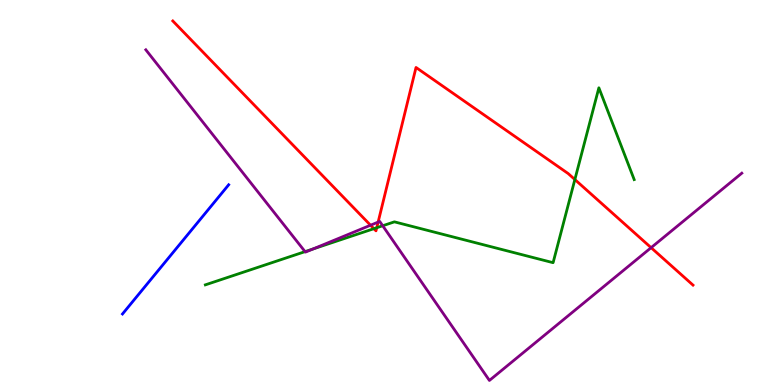[{'lines': ['blue', 'red'], 'intersections': []}, {'lines': ['green', 'red'], 'intersections': [{'x': 4.82, 'y': 4.06}, {'x': 4.86, 'y': 4.08}, {'x': 7.42, 'y': 5.34}]}, {'lines': ['purple', 'red'], 'intersections': [{'x': 4.78, 'y': 4.15}, {'x': 4.88, 'y': 4.23}, {'x': 8.4, 'y': 3.57}]}, {'lines': ['blue', 'green'], 'intersections': []}, {'lines': ['blue', 'purple'], 'intersections': []}, {'lines': ['green', 'purple'], 'intersections': [{'x': 3.94, 'y': 3.46}, {'x': 4.04, 'y': 3.53}, {'x': 4.94, 'y': 4.14}]}]